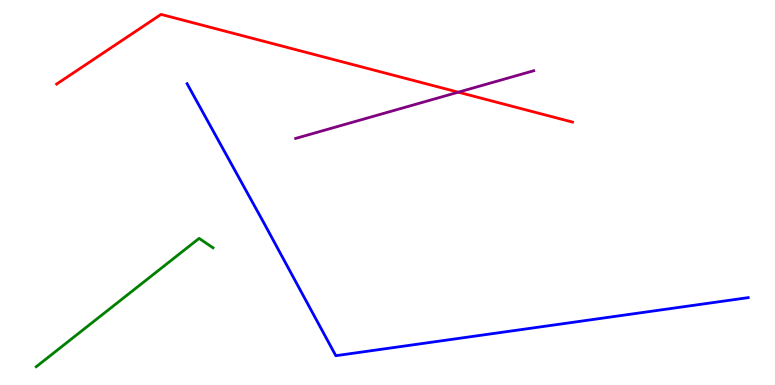[{'lines': ['blue', 'red'], 'intersections': []}, {'lines': ['green', 'red'], 'intersections': []}, {'lines': ['purple', 'red'], 'intersections': [{'x': 5.91, 'y': 7.61}]}, {'lines': ['blue', 'green'], 'intersections': []}, {'lines': ['blue', 'purple'], 'intersections': []}, {'lines': ['green', 'purple'], 'intersections': []}]